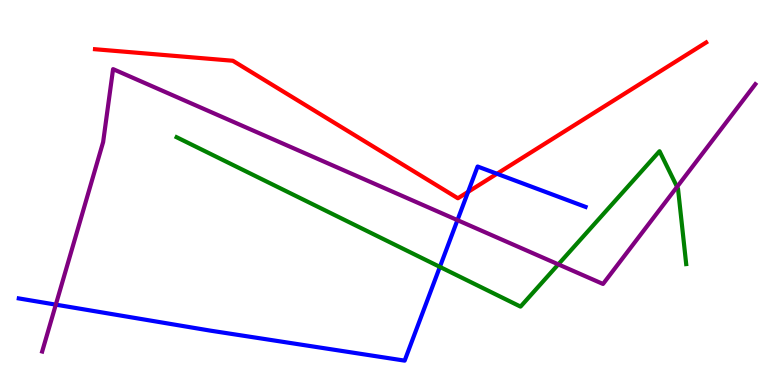[{'lines': ['blue', 'red'], 'intersections': [{'x': 6.04, 'y': 5.02}, {'x': 6.41, 'y': 5.49}]}, {'lines': ['green', 'red'], 'intersections': []}, {'lines': ['purple', 'red'], 'intersections': []}, {'lines': ['blue', 'green'], 'intersections': [{'x': 5.68, 'y': 3.07}]}, {'lines': ['blue', 'purple'], 'intersections': [{'x': 0.72, 'y': 2.09}, {'x': 5.9, 'y': 4.28}]}, {'lines': ['green', 'purple'], 'intersections': [{'x': 7.2, 'y': 3.13}, {'x': 8.74, 'y': 5.15}]}]